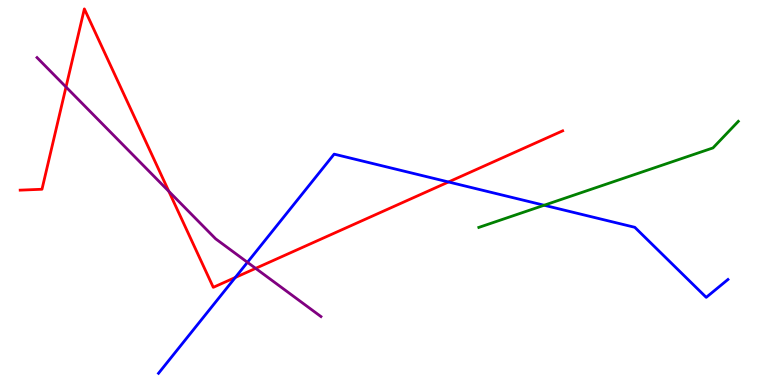[{'lines': ['blue', 'red'], 'intersections': [{'x': 3.04, 'y': 2.79}, {'x': 5.79, 'y': 5.27}]}, {'lines': ['green', 'red'], 'intersections': []}, {'lines': ['purple', 'red'], 'intersections': [{'x': 0.852, 'y': 7.74}, {'x': 2.18, 'y': 5.03}, {'x': 3.3, 'y': 3.03}]}, {'lines': ['blue', 'green'], 'intersections': [{'x': 7.02, 'y': 4.67}]}, {'lines': ['blue', 'purple'], 'intersections': [{'x': 3.19, 'y': 3.19}]}, {'lines': ['green', 'purple'], 'intersections': []}]